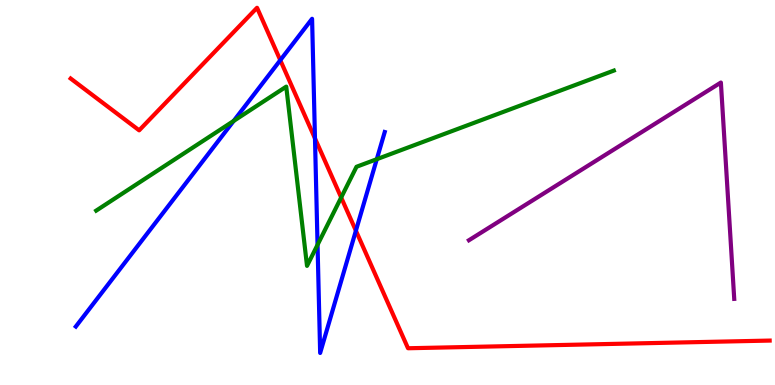[{'lines': ['blue', 'red'], 'intersections': [{'x': 3.62, 'y': 8.44}, {'x': 4.06, 'y': 6.4}, {'x': 4.59, 'y': 4.01}]}, {'lines': ['green', 'red'], 'intersections': [{'x': 4.4, 'y': 4.87}]}, {'lines': ['purple', 'red'], 'intersections': []}, {'lines': ['blue', 'green'], 'intersections': [{'x': 3.02, 'y': 6.86}, {'x': 4.1, 'y': 3.64}, {'x': 4.86, 'y': 5.87}]}, {'lines': ['blue', 'purple'], 'intersections': []}, {'lines': ['green', 'purple'], 'intersections': []}]